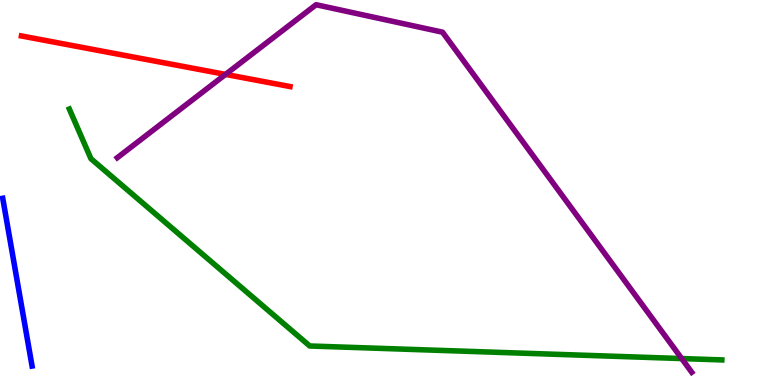[{'lines': ['blue', 'red'], 'intersections': []}, {'lines': ['green', 'red'], 'intersections': []}, {'lines': ['purple', 'red'], 'intersections': [{'x': 2.91, 'y': 8.07}]}, {'lines': ['blue', 'green'], 'intersections': []}, {'lines': ['blue', 'purple'], 'intersections': []}, {'lines': ['green', 'purple'], 'intersections': [{'x': 8.8, 'y': 0.687}]}]